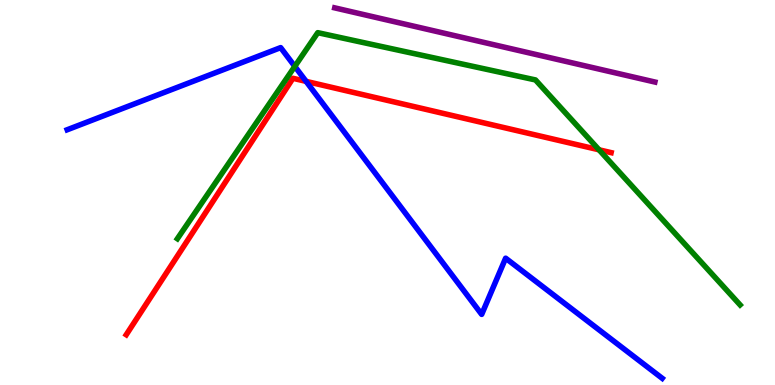[{'lines': ['blue', 'red'], 'intersections': [{'x': 3.95, 'y': 7.89}]}, {'lines': ['green', 'red'], 'intersections': [{'x': 7.73, 'y': 6.11}]}, {'lines': ['purple', 'red'], 'intersections': []}, {'lines': ['blue', 'green'], 'intersections': [{'x': 3.8, 'y': 8.28}]}, {'lines': ['blue', 'purple'], 'intersections': []}, {'lines': ['green', 'purple'], 'intersections': []}]